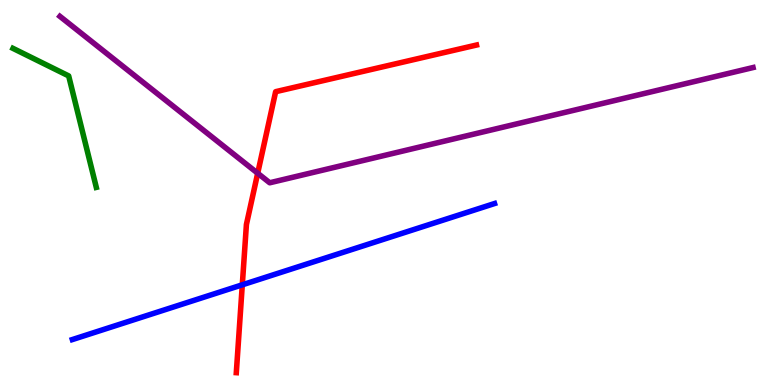[{'lines': ['blue', 'red'], 'intersections': [{'x': 3.13, 'y': 2.6}]}, {'lines': ['green', 'red'], 'intersections': []}, {'lines': ['purple', 'red'], 'intersections': [{'x': 3.33, 'y': 5.5}]}, {'lines': ['blue', 'green'], 'intersections': []}, {'lines': ['blue', 'purple'], 'intersections': []}, {'lines': ['green', 'purple'], 'intersections': []}]